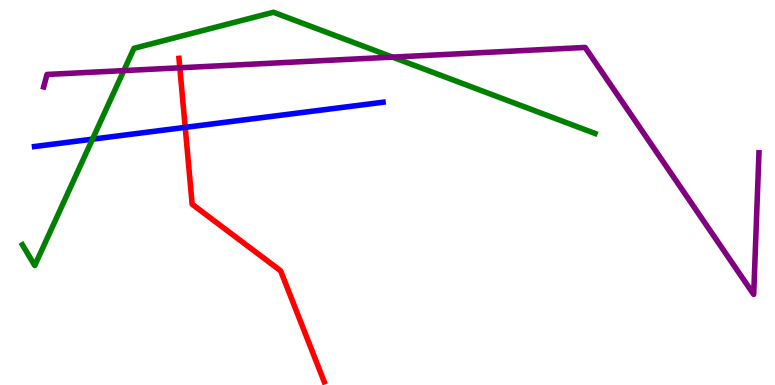[{'lines': ['blue', 'red'], 'intersections': [{'x': 2.39, 'y': 6.69}]}, {'lines': ['green', 'red'], 'intersections': []}, {'lines': ['purple', 'red'], 'intersections': [{'x': 2.32, 'y': 8.24}]}, {'lines': ['blue', 'green'], 'intersections': [{'x': 1.19, 'y': 6.39}]}, {'lines': ['blue', 'purple'], 'intersections': []}, {'lines': ['green', 'purple'], 'intersections': [{'x': 1.6, 'y': 8.17}, {'x': 5.06, 'y': 8.52}]}]